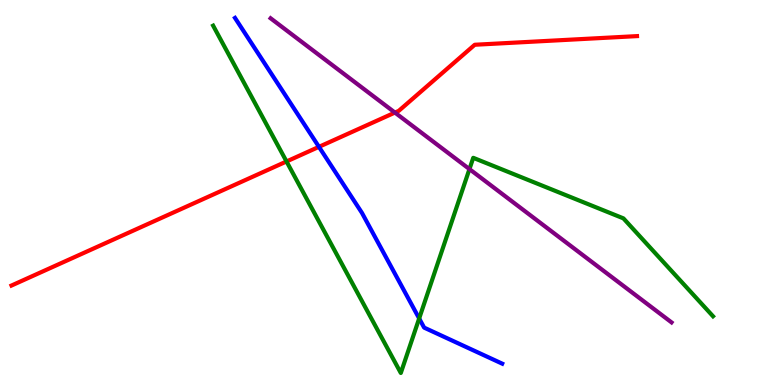[{'lines': ['blue', 'red'], 'intersections': [{'x': 4.12, 'y': 6.19}]}, {'lines': ['green', 'red'], 'intersections': [{'x': 3.7, 'y': 5.81}]}, {'lines': ['purple', 'red'], 'intersections': [{'x': 5.1, 'y': 7.08}]}, {'lines': ['blue', 'green'], 'intersections': [{'x': 5.41, 'y': 1.73}]}, {'lines': ['blue', 'purple'], 'intersections': []}, {'lines': ['green', 'purple'], 'intersections': [{'x': 6.06, 'y': 5.61}]}]